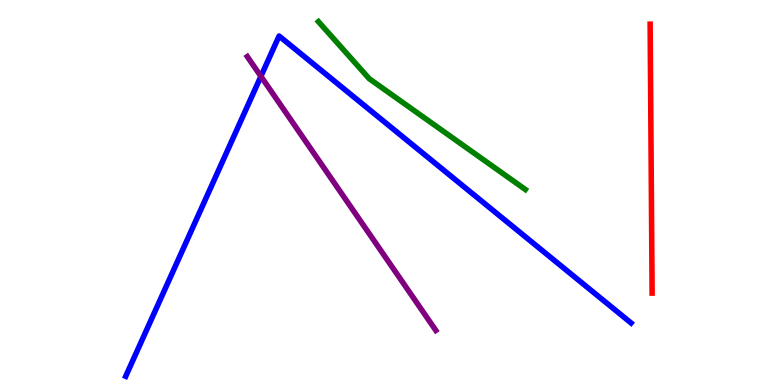[{'lines': ['blue', 'red'], 'intersections': []}, {'lines': ['green', 'red'], 'intersections': []}, {'lines': ['purple', 'red'], 'intersections': []}, {'lines': ['blue', 'green'], 'intersections': []}, {'lines': ['blue', 'purple'], 'intersections': [{'x': 3.37, 'y': 8.02}]}, {'lines': ['green', 'purple'], 'intersections': []}]